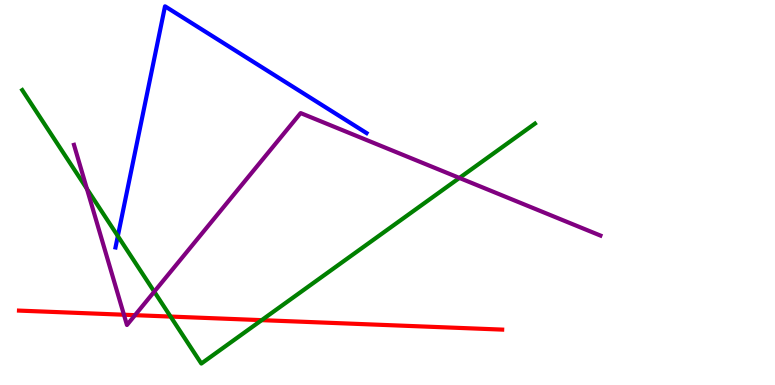[{'lines': ['blue', 'red'], 'intersections': []}, {'lines': ['green', 'red'], 'intersections': [{'x': 2.2, 'y': 1.78}, {'x': 3.38, 'y': 1.68}]}, {'lines': ['purple', 'red'], 'intersections': [{'x': 1.6, 'y': 1.83}, {'x': 1.74, 'y': 1.81}]}, {'lines': ['blue', 'green'], 'intersections': [{'x': 1.52, 'y': 3.87}]}, {'lines': ['blue', 'purple'], 'intersections': []}, {'lines': ['green', 'purple'], 'intersections': [{'x': 1.12, 'y': 5.1}, {'x': 1.99, 'y': 2.42}, {'x': 5.93, 'y': 5.38}]}]